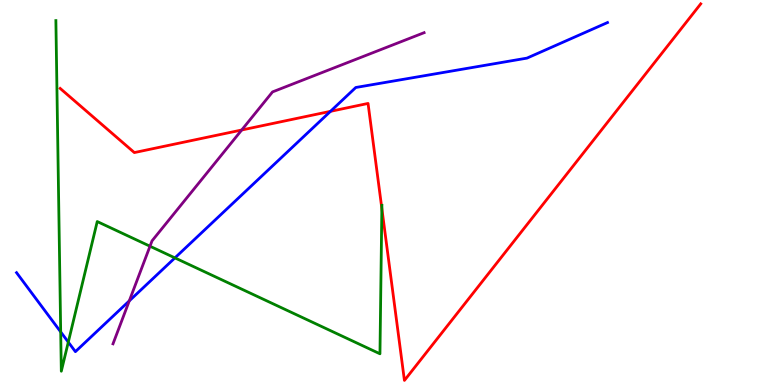[{'lines': ['blue', 'red'], 'intersections': [{'x': 4.26, 'y': 7.11}]}, {'lines': ['green', 'red'], 'intersections': [{'x': 4.93, 'y': 4.58}]}, {'lines': ['purple', 'red'], 'intersections': [{'x': 3.12, 'y': 6.62}]}, {'lines': ['blue', 'green'], 'intersections': [{'x': 0.783, 'y': 1.38}, {'x': 0.881, 'y': 1.11}, {'x': 2.26, 'y': 3.3}]}, {'lines': ['blue', 'purple'], 'intersections': [{'x': 1.67, 'y': 2.18}]}, {'lines': ['green', 'purple'], 'intersections': [{'x': 1.94, 'y': 3.6}]}]